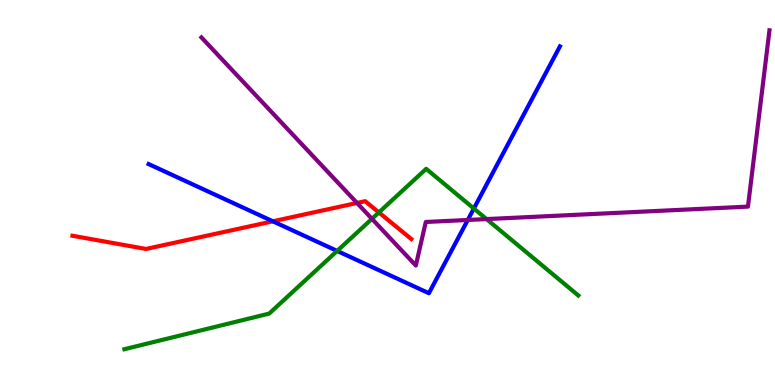[{'lines': ['blue', 'red'], 'intersections': [{'x': 3.52, 'y': 4.25}]}, {'lines': ['green', 'red'], 'intersections': [{'x': 4.89, 'y': 4.48}]}, {'lines': ['purple', 'red'], 'intersections': [{'x': 4.61, 'y': 4.73}]}, {'lines': ['blue', 'green'], 'intersections': [{'x': 4.35, 'y': 3.48}, {'x': 6.11, 'y': 4.58}]}, {'lines': ['blue', 'purple'], 'intersections': [{'x': 6.04, 'y': 4.29}]}, {'lines': ['green', 'purple'], 'intersections': [{'x': 4.8, 'y': 4.32}, {'x': 6.28, 'y': 4.31}]}]